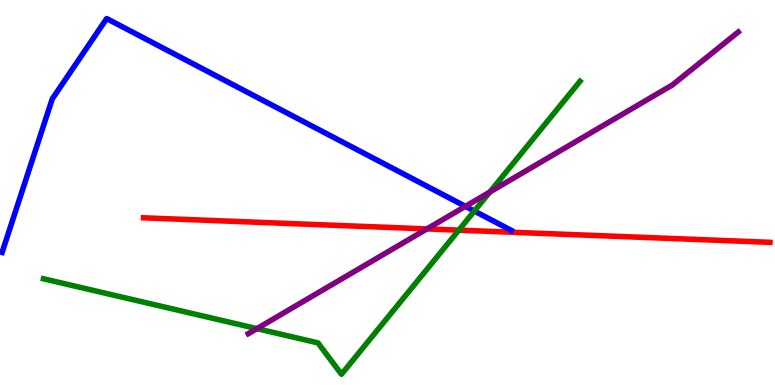[{'lines': ['blue', 'red'], 'intersections': []}, {'lines': ['green', 'red'], 'intersections': [{'x': 5.92, 'y': 4.02}]}, {'lines': ['purple', 'red'], 'intersections': [{'x': 5.51, 'y': 4.05}]}, {'lines': ['blue', 'green'], 'intersections': [{'x': 6.12, 'y': 4.52}]}, {'lines': ['blue', 'purple'], 'intersections': [{'x': 6.01, 'y': 4.64}]}, {'lines': ['green', 'purple'], 'intersections': [{'x': 3.32, 'y': 1.46}, {'x': 6.32, 'y': 5.01}]}]